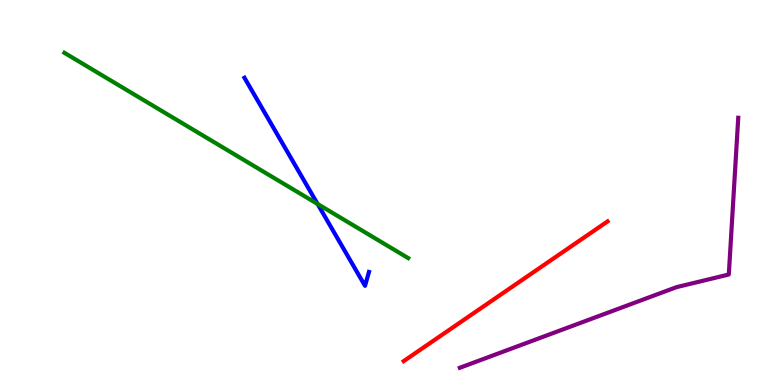[{'lines': ['blue', 'red'], 'intersections': []}, {'lines': ['green', 'red'], 'intersections': []}, {'lines': ['purple', 'red'], 'intersections': []}, {'lines': ['blue', 'green'], 'intersections': [{'x': 4.1, 'y': 4.7}]}, {'lines': ['blue', 'purple'], 'intersections': []}, {'lines': ['green', 'purple'], 'intersections': []}]